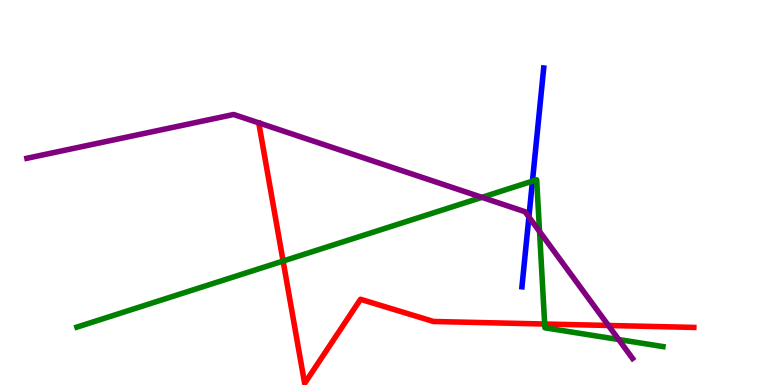[{'lines': ['blue', 'red'], 'intersections': []}, {'lines': ['green', 'red'], 'intersections': [{'x': 3.65, 'y': 3.22}, {'x': 7.03, 'y': 1.58}]}, {'lines': ['purple', 'red'], 'intersections': [{'x': 7.85, 'y': 1.55}]}, {'lines': ['blue', 'green'], 'intersections': [{'x': 6.87, 'y': 5.29}]}, {'lines': ['blue', 'purple'], 'intersections': [{'x': 6.82, 'y': 4.36}]}, {'lines': ['green', 'purple'], 'intersections': [{'x': 6.22, 'y': 4.87}, {'x': 6.96, 'y': 3.99}, {'x': 7.98, 'y': 1.18}]}]